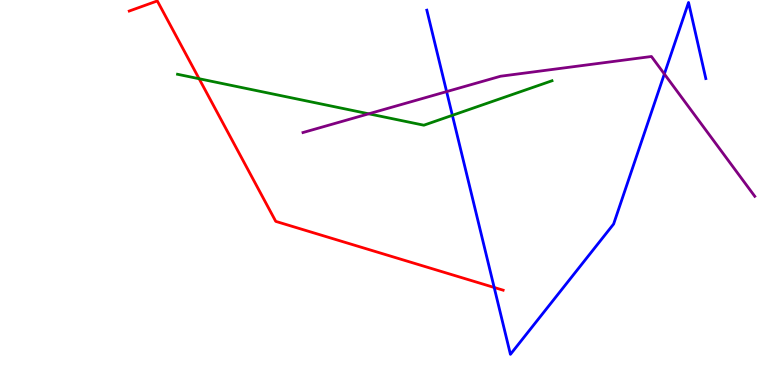[{'lines': ['blue', 'red'], 'intersections': [{'x': 6.38, 'y': 2.53}]}, {'lines': ['green', 'red'], 'intersections': [{'x': 2.57, 'y': 7.96}]}, {'lines': ['purple', 'red'], 'intersections': []}, {'lines': ['blue', 'green'], 'intersections': [{'x': 5.84, 'y': 7.0}]}, {'lines': ['blue', 'purple'], 'intersections': [{'x': 5.76, 'y': 7.62}, {'x': 8.57, 'y': 8.08}]}, {'lines': ['green', 'purple'], 'intersections': [{'x': 4.76, 'y': 7.04}]}]